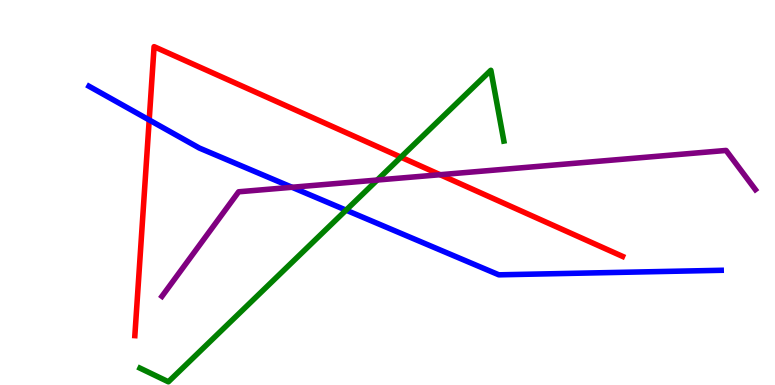[{'lines': ['blue', 'red'], 'intersections': [{'x': 1.93, 'y': 6.88}]}, {'lines': ['green', 'red'], 'intersections': [{'x': 5.17, 'y': 5.92}]}, {'lines': ['purple', 'red'], 'intersections': [{'x': 5.68, 'y': 5.46}]}, {'lines': ['blue', 'green'], 'intersections': [{'x': 4.47, 'y': 4.54}]}, {'lines': ['blue', 'purple'], 'intersections': [{'x': 3.77, 'y': 5.14}]}, {'lines': ['green', 'purple'], 'intersections': [{'x': 4.87, 'y': 5.32}]}]